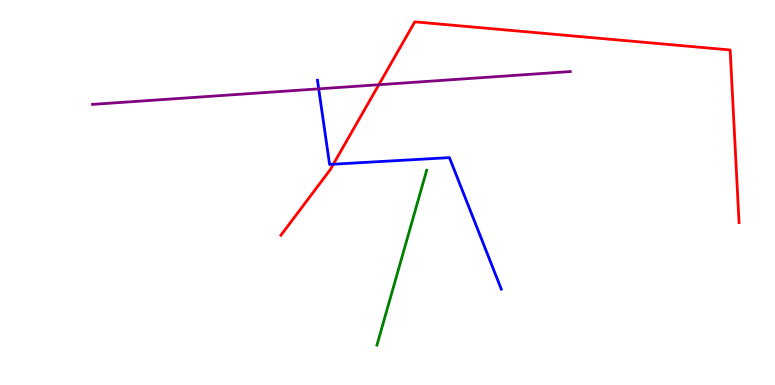[{'lines': ['blue', 'red'], 'intersections': [{'x': 4.3, 'y': 5.74}]}, {'lines': ['green', 'red'], 'intersections': []}, {'lines': ['purple', 'red'], 'intersections': [{'x': 4.89, 'y': 7.8}]}, {'lines': ['blue', 'green'], 'intersections': []}, {'lines': ['blue', 'purple'], 'intersections': [{'x': 4.11, 'y': 7.69}]}, {'lines': ['green', 'purple'], 'intersections': []}]